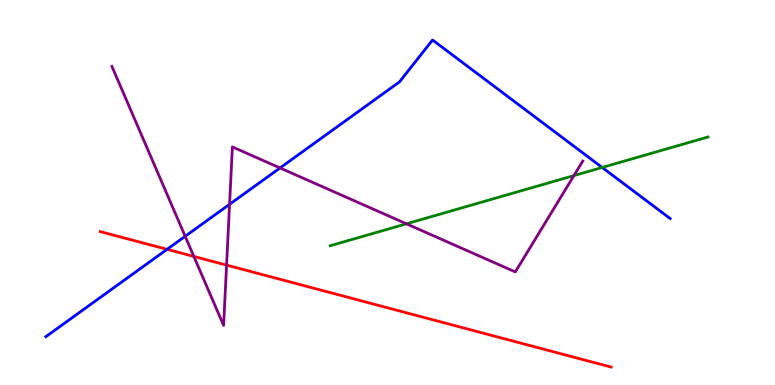[{'lines': ['blue', 'red'], 'intersections': [{'x': 2.16, 'y': 3.52}]}, {'lines': ['green', 'red'], 'intersections': []}, {'lines': ['purple', 'red'], 'intersections': [{'x': 2.5, 'y': 3.34}, {'x': 2.92, 'y': 3.11}]}, {'lines': ['blue', 'green'], 'intersections': [{'x': 7.77, 'y': 5.65}]}, {'lines': ['blue', 'purple'], 'intersections': [{'x': 2.39, 'y': 3.86}, {'x': 2.96, 'y': 4.69}, {'x': 3.61, 'y': 5.64}]}, {'lines': ['green', 'purple'], 'intersections': [{'x': 5.24, 'y': 4.19}, {'x': 7.41, 'y': 5.44}]}]